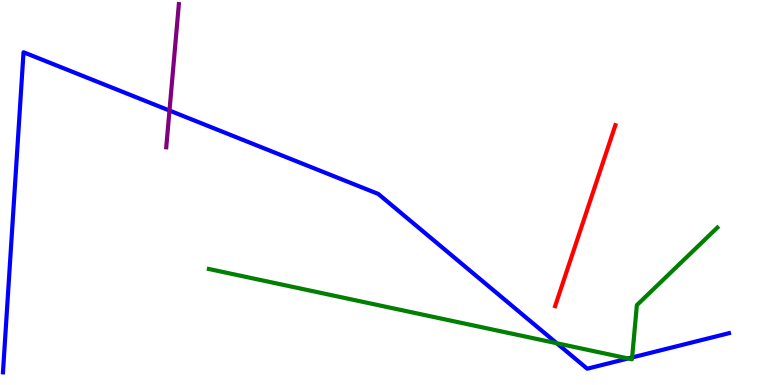[{'lines': ['blue', 'red'], 'intersections': []}, {'lines': ['green', 'red'], 'intersections': []}, {'lines': ['purple', 'red'], 'intersections': []}, {'lines': ['blue', 'green'], 'intersections': [{'x': 7.18, 'y': 1.08}, {'x': 8.1, 'y': 0.689}, {'x': 8.16, 'y': 0.715}]}, {'lines': ['blue', 'purple'], 'intersections': [{'x': 2.19, 'y': 7.13}]}, {'lines': ['green', 'purple'], 'intersections': []}]